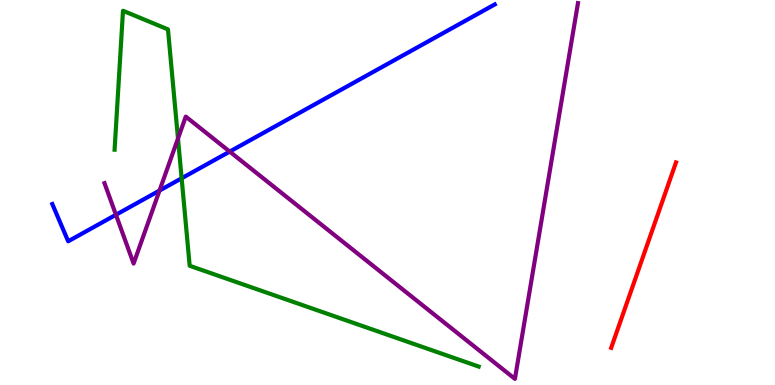[{'lines': ['blue', 'red'], 'intersections': []}, {'lines': ['green', 'red'], 'intersections': []}, {'lines': ['purple', 'red'], 'intersections': []}, {'lines': ['blue', 'green'], 'intersections': [{'x': 2.34, 'y': 5.37}]}, {'lines': ['blue', 'purple'], 'intersections': [{'x': 1.5, 'y': 4.42}, {'x': 2.06, 'y': 5.05}, {'x': 2.96, 'y': 6.06}]}, {'lines': ['green', 'purple'], 'intersections': [{'x': 2.3, 'y': 6.4}]}]